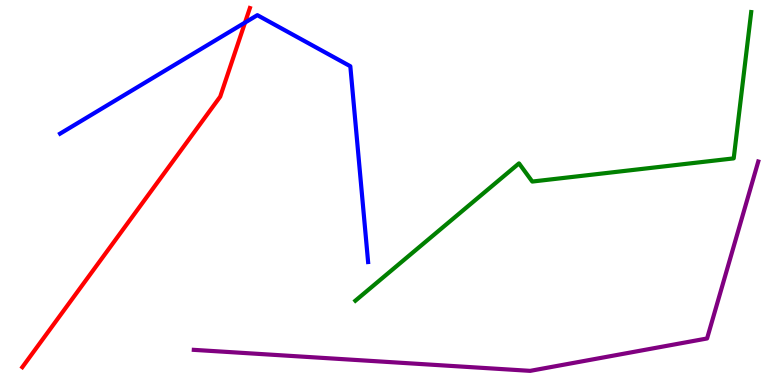[{'lines': ['blue', 'red'], 'intersections': [{'x': 3.16, 'y': 9.41}]}, {'lines': ['green', 'red'], 'intersections': []}, {'lines': ['purple', 'red'], 'intersections': []}, {'lines': ['blue', 'green'], 'intersections': []}, {'lines': ['blue', 'purple'], 'intersections': []}, {'lines': ['green', 'purple'], 'intersections': []}]